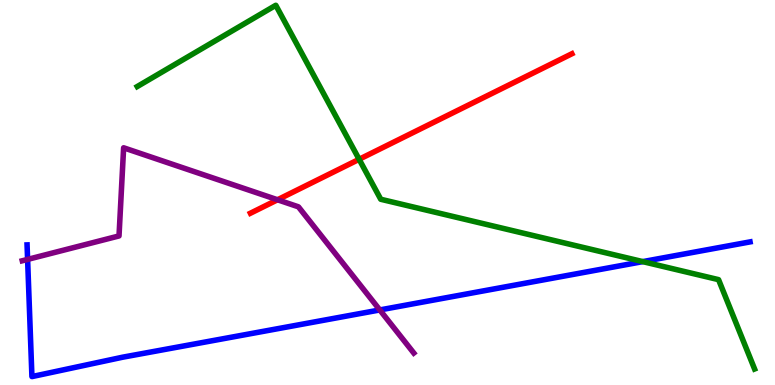[{'lines': ['blue', 'red'], 'intersections': []}, {'lines': ['green', 'red'], 'intersections': [{'x': 4.63, 'y': 5.86}]}, {'lines': ['purple', 'red'], 'intersections': [{'x': 3.58, 'y': 4.81}]}, {'lines': ['blue', 'green'], 'intersections': [{'x': 8.29, 'y': 3.2}]}, {'lines': ['blue', 'purple'], 'intersections': [{'x': 0.356, 'y': 3.26}, {'x': 4.9, 'y': 1.95}]}, {'lines': ['green', 'purple'], 'intersections': []}]